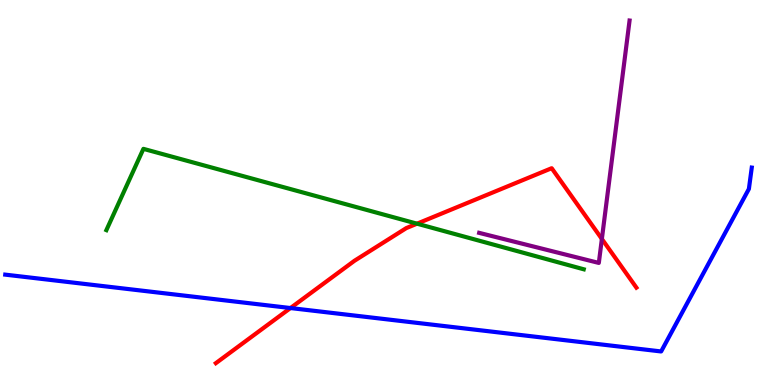[{'lines': ['blue', 'red'], 'intersections': [{'x': 3.75, 'y': 2.0}]}, {'lines': ['green', 'red'], 'intersections': [{'x': 5.38, 'y': 4.19}]}, {'lines': ['purple', 'red'], 'intersections': [{'x': 7.77, 'y': 3.79}]}, {'lines': ['blue', 'green'], 'intersections': []}, {'lines': ['blue', 'purple'], 'intersections': []}, {'lines': ['green', 'purple'], 'intersections': []}]